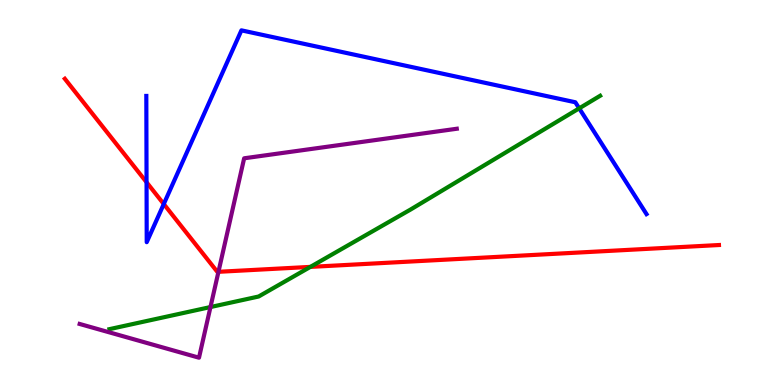[{'lines': ['blue', 'red'], 'intersections': [{'x': 1.89, 'y': 5.27}, {'x': 2.11, 'y': 4.7}]}, {'lines': ['green', 'red'], 'intersections': [{'x': 4.0, 'y': 3.07}]}, {'lines': ['purple', 'red'], 'intersections': [{'x': 2.82, 'y': 2.94}]}, {'lines': ['blue', 'green'], 'intersections': [{'x': 7.47, 'y': 7.19}]}, {'lines': ['blue', 'purple'], 'intersections': []}, {'lines': ['green', 'purple'], 'intersections': [{'x': 2.72, 'y': 2.02}]}]